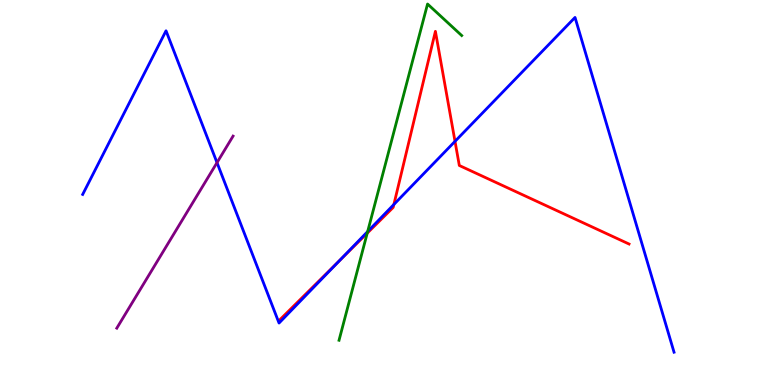[{'lines': ['blue', 'red'], 'intersections': [{'x': 4.38, 'y': 3.23}, {'x': 5.08, 'y': 4.69}, {'x': 5.87, 'y': 6.33}]}, {'lines': ['green', 'red'], 'intersections': [{'x': 4.74, 'y': 3.94}]}, {'lines': ['purple', 'red'], 'intersections': []}, {'lines': ['blue', 'green'], 'intersections': [{'x': 4.74, 'y': 3.99}]}, {'lines': ['blue', 'purple'], 'intersections': [{'x': 2.8, 'y': 5.78}]}, {'lines': ['green', 'purple'], 'intersections': []}]